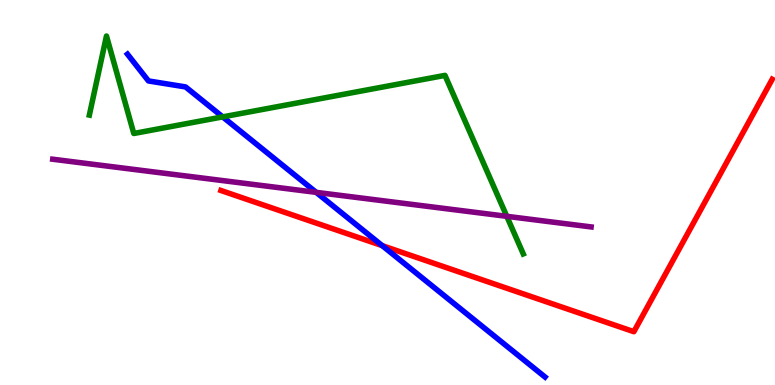[{'lines': ['blue', 'red'], 'intersections': [{'x': 4.93, 'y': 3.62}]}, {'lines': ['green', 'red'], 'intersections': []}, {'lines': ['purple', 'red'], 'intersections': []}, {'lines': ['blue', 'green'], 'intersections': [{'x': 2.87, 'y': 6.96}]}, {'lines': ['blue', 'purple'], 'intersections': [{'x': 4.08, 'y': 5.0}]}, {'lines': ['green', 'purple'], 'intersections': [{'x': 6.54, 'y': 4.38}]}]